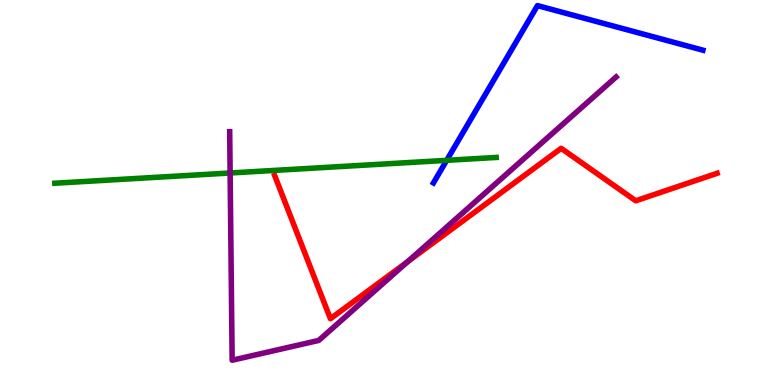[{'lines': ['blue', 'red'], 'intersections': []}, {'lines': ['green', 'red'], 'intersections': []}, {'lines': ['purple', 'red'], 'intersections': [{'x': 5.26, 'y': 3.2}]}, {'lines': ['blue', 'green'], 'intersections': [{'x': 5.76, 'y': 5.84}]}, {'lines': ['blue', 'purple'], 'intersections': []}, {'lines': ['green', 'purple'], 'intersections': [{'x': 2.97, 'y': 5.51}]}]